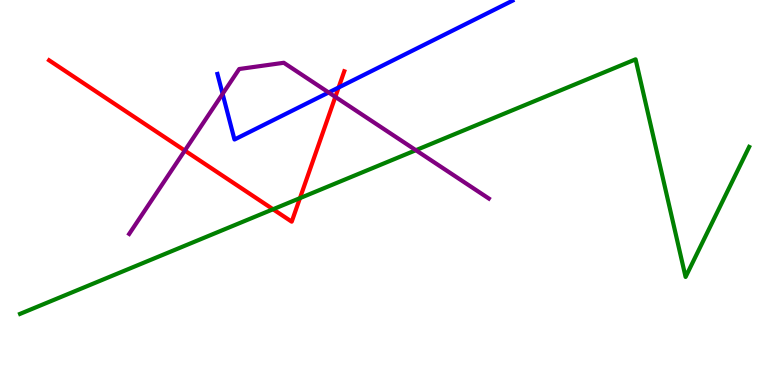[{'lines': ['blue', 'red'], 'intersections': [{'x': 4.37, 'y': 7.73}]}, {'lines': ['green', 'red'], 'intersections': [{'x': 3.52, 'y': 4.56}, {'x': 3.87, 'y': 4.85}]}, {'lines': ['purple', 'red'], 'intersections': [{'x': 2.38, 'y': 6.09}, {'x': 4.33, 'y': 7.48}]}, {'lines': ['blue', 'green'], 'intersections': []}, {'lines': ['blue', 'purple'], 'intersections': [{'x': 2.87, 'y': 7.56}, {'x': 4.24, 'y': 7.6}]}, {'lines': ['green', 'purple'], 'intersections': [{'x': 5.37, 'y': 6.1}]}]